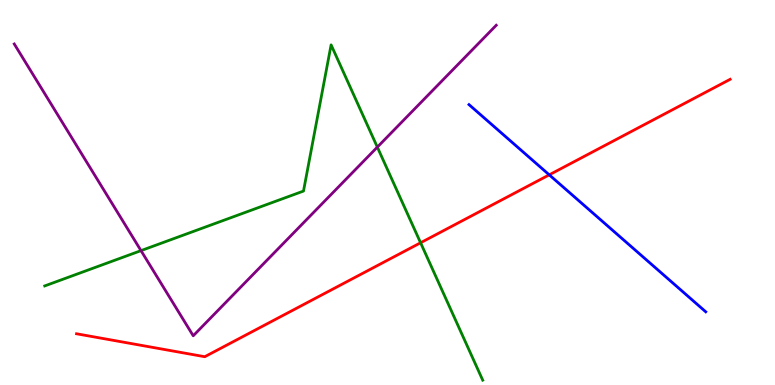[{'lines': ['blue', 'red'], 'intersections': [{'x': 7.09, 'y': 5.46}]}, {'lines': ['green', 'red'], 'intersections': [{'x': 5.43, 'y': 3.69}]}, {'lines': ['purple', 'red'], 'intersections': []}, {'lines': ['blue', 'green'], 'intersections': []}, {'lines': ['blue', 'purple'], 'intersections': []}, {'lines': ['green', 'purple'], 'intersections': [{'x': 1.82, 'y': 3.49}, {'x': 4.87, 'y': 6.18}]}]